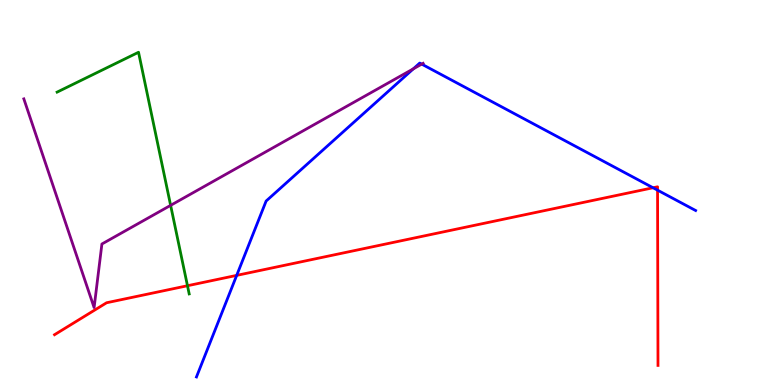[{'lines': ['blue', 'red'], 'intersections': [{'x': 3.05, 'y': 2.85}, {'x': 8.43, 'y': 5.12}, {'x': 8.48, 'y': 5.06}]}, {'lines': ['green', 'red'], 'intersections': [{'x': 2.42, 'y': 2.58}]}, {'lines': ['purple', 'red'], 'intersections': []}, {'lines': ['blue', 'green'], 'intersections': []}, {'lines': ['blue', 'purple'], 'intersections': [{'x': 5.33, 'y': 8.21}, {'x': 5.44, 'y': 8.33}]}, {'lines': ['green', 'purple'], 'intersections': [{'x': 2.2, 'y': 4.67}]}]